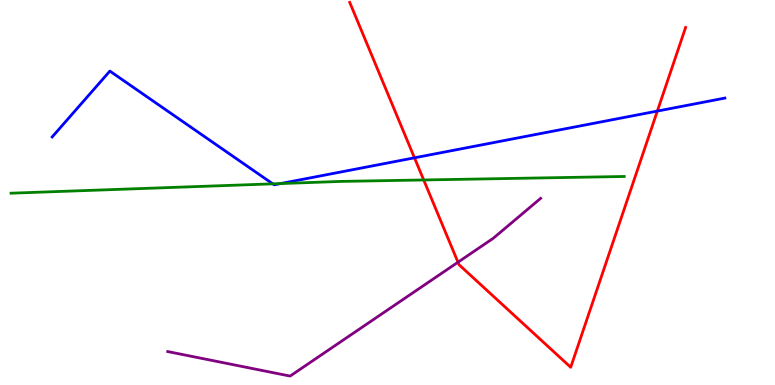[{'lines': ['blue', 'red'], 'intersections': [{'x': 5.35, 'y': 5.9}, {'x': 8.48, 'y': 7.11}]}, {'lines': ['green', 'red'], 'intersections': [{'x': 5.47, 'y': 5.33}]}, {'lines': ['purple', 'red'], 'intersections': [{'x': 5.91, 'y': 3.19}]}, {'lines': ['blue', 'green'], 'intersections': [{'x': 3.52, 'y': 5.22}, {'x': 3.62, 'y': 5.23}]}, {'lines': ['blue', 'purple'], 'intersections': []}, {'lines': ['green', 'purple'], 'intersections': []}]